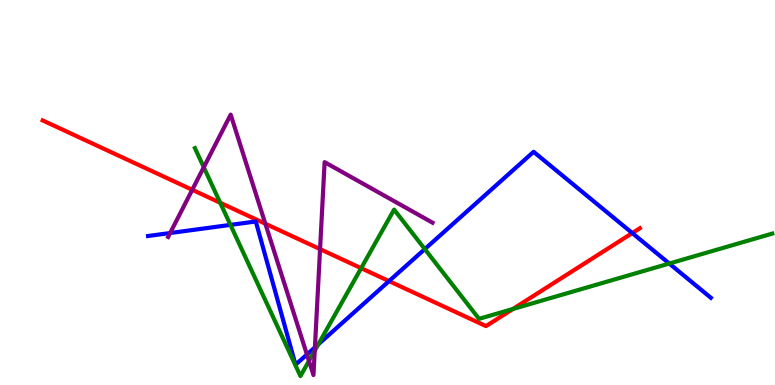[{'lines': ['blue', 'red'], 'intersections': [{'x': 5.02, 'y': 2.7}, {'x': 8.16, 'y': 3.95}]}, {'lines': ['green', 'red'], 'intersections': [{'x': 2.84, 'y': 4.73}, {'x': 4.66, 'y': 3.03}, {'x': 6.62, 'y': 1.97}]}, {'lines': ['purple', 'red'], 'intersections': [{'x': 2.48, 'y': 5.07}, {'x': 3.42, 'y': 4.19}, {'x': 4.13, 'y': 3.53}]}, {'lines': ['blue', 'green'], 'intersections': [{'x': 2.97, 'y': 4.16}, {'x': 4.11, 'y': 1.06}, {'x': 5.48, 'y': 3.53}, {'x': 8.64, 'y': 3.15}]}, {'lines': ['blue', 'purple'], 'intersections': [{'x': 2.2, 'y': 3.95}, {'x': 3.96, 'y': 0.792}, {'x': 4.06, 'y': 0.977}]}, {'lines': ['green', 'purple'], 'intersections': [{'x': 2.63, 'y': 5.66}, {'x': 3.99, 'y': 0.625}, {'x': 4.06, 'y': 0.892}]}]